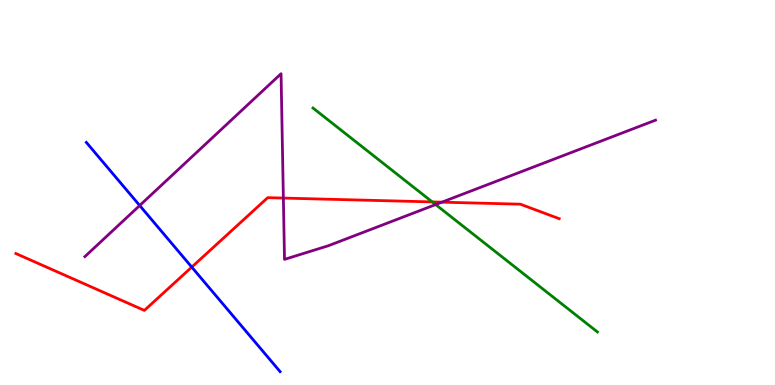[{'lines': ['blue', 'red'], 'intersections': [{'x': 2.47, 'y': 3.06}]}, {'lines': ['green', 'red'], 'intersections': [{'x': 5.58, 'y': 4.76}]}, {'lines': ['purple', 'red'], 'intersections': [{'x': 3.66, 'y': 4.86}, {'x': 5.7, 'y': 4.75}]}, {'lines': ['blue', 'green'], 'intersections': []}, {'lines': ['blue', 'purple'], 'intersections': [{'x': 1.8, 'y': 4.66}]}, {'lines': ['green', 'purple'], 'intersections': [{'x': 5.62, 'y': 4.69}]}]